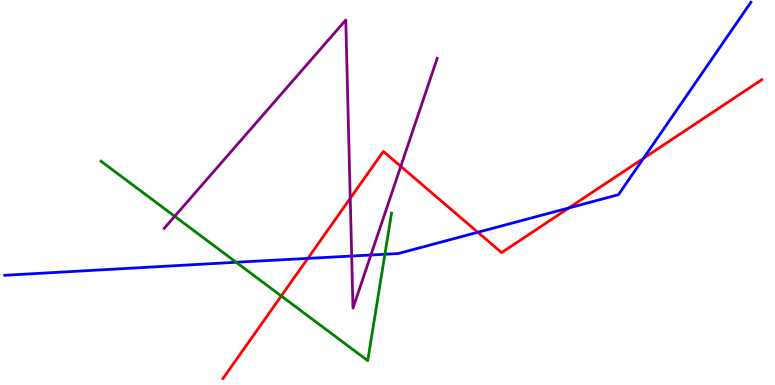[{'lines': ['blue', 'red'], 'intersections': [{'x': 3.97, 'y': 3.29}, {'x': 6.17, 'y': 3.97}, {'x': 7.34, 'y': 4.6}, {'x': 8.3, 'y': 5.89}]}, {'lines': ['green', 'red'], 'intersections': [{'x': 3.63, 'y': 2.31}]}, {'lines': ['purple', 'red'], 'intersections': [{'x': 4.52, 'y': 4.85}, {'x': 5.17, 'y': 5.68}]}, {'lines': ['blue', 'green'], 'intersections': [{'x': 3.05, 'y': 3.19}, {'x': 4.97, 'y': 3.4}]}, {'lines': ['blue', 'purple'], 'intersections': [{'x': 4.54, 'y': 3.35}, {'x': 4.79, 'y': 3.38}]}, {'lines': ['green', 'purple'], 'intersections': [{'x': 2.25, 'y': 4.38}]}]